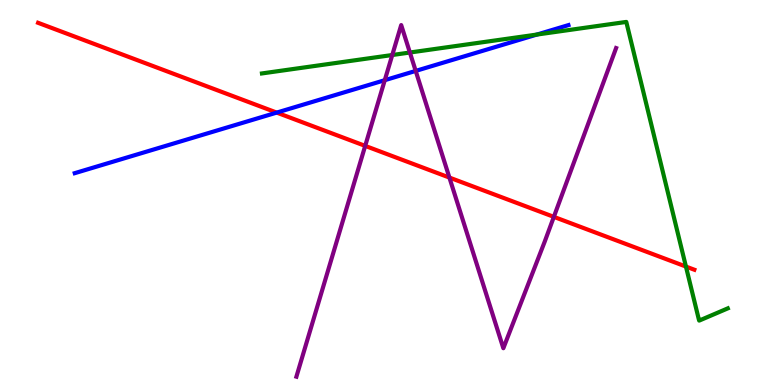[{'lines': ['blue', 'red'], 'intersections': [{'x': 3.57, 'y': 7.08}]}, {'lines': ['green', 'red'], 'intersections': [{'x': 8.85, 'y': 3.08}]}, {'lines': ['purple', 'red'], 'intersections': [{'x': 4.71, 'y': 6.21}, {'x': 5.8, 'y': 5.39}, {'x': 7.15, 'y': 4.37}]}, {'lines': ['blue', 'green'], 'intersections': [{'x': 6.93, 'y': 9.1}]}, {'lines': ['blue', 'purple'], 'intersections': [{'x': 4.96, 'y': 7.92}, {'x': 5.36, 'y': 8.16}]}, {'lines': ['green', 'purple'], 'intersections': [{'x': 5.06, 'y': 8.57}, {'x': 5.29, 'y': 8.64}]}]